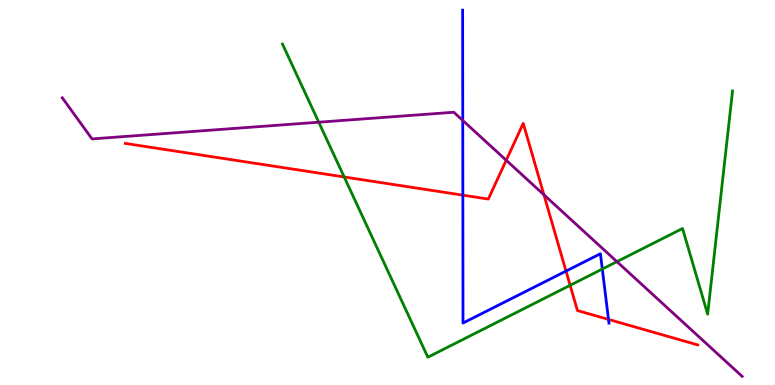[{'lines': ['blue', 'red'], 'intersections': [{'x': 5.97, 'y': 4.93}, {'x': 7.3, 'y': 2.96}, {'x': 7.85, 'y': 1.7}]}, {'lines': ['green', 'red'], 'intersections': [{'x': 4.44, 'y': 5.4}, {'x': 7.36, 'y': 2.59}]}, {'lines': ['purple', 'red'], 'intersections': [{'x': 6.53, 'y': 5.84}, {'x': 7.02, 'y': 4.94}]}, {'lines': ['blue', 'green'], 'intersections': [{'x': 7.77, 'y': 3.01}]}, {'lines': ['blue', 'purple'], 'intersections': [{'x': 5.97, 'y': 6.87}]}, {'lines': ['green', 'purple'], 'intersections': [{'x': 4.11, 'y': 6.83}, {'x': 7.96, 'y': 3.2}]}]